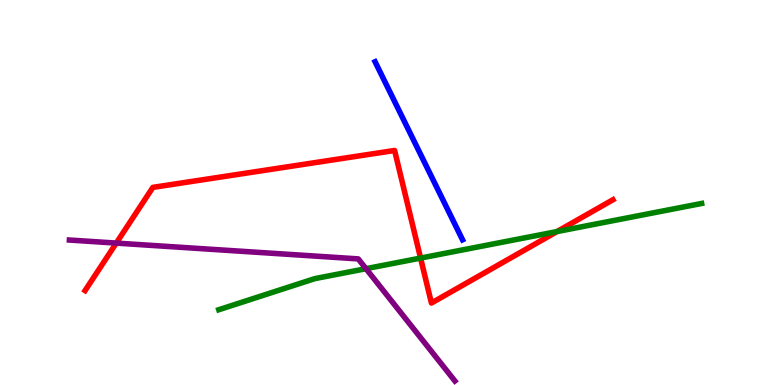[{'lines': ['blue', 'red'], 'intersections': []}, {'lines': ['green', 'red'], 'intersections': [{'x': 5.43, 'y': 3.3}, {'x': 7.19, 'y': 3.99}]}, {'lines': ['purple', 'red'], 'intersections': [{'x': 1.5, 'y': 3.69}]}, {'lines': ['blue', 'green'], 'intersections': []}, {'lines': ['blue', 'purple'], 'intersections': []}, {'lines': ['green', 'purple'], 'intersections': [{'x': 4.72, 'y': 3.02}]}]